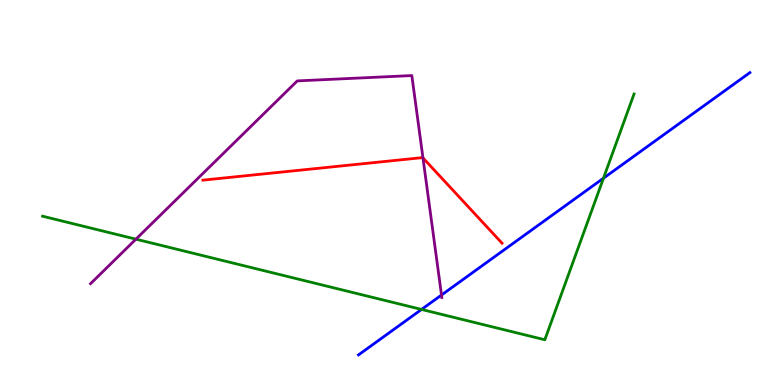[{'lines': ['blue', 'red'], 'intersections': []}, {'lines': ['green', 'red'], 'intersections': []}, {'lines': ['purple', 'red'], 'intersections': [{'x': 5.46, 'y': 5.9}]}, {'lines': ['blue', 'green'], 'intersections': [{'x': 5.44, 'y': 1.96}, {'x': 7.79, 'y': 5.37}]}, {'lines': ['blue', 'purple'], 'intersections': [{'x': 5.7, 'y': 2.34}]}, {'lines': ['green', 'purple'], 'intersections': [{'x': 1.75, 'y': 3.79}]}]